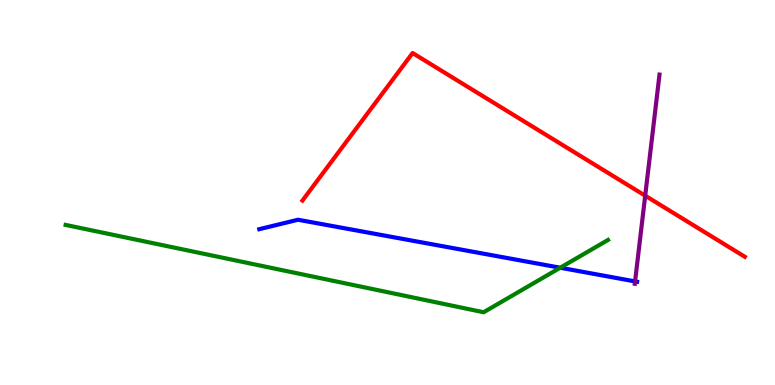[{'lines': ['blue', 'red'], 'intersections': []}, {'lines': ['green', 'red'], 'intersections': []}, {'lines': ['purple', 'red'], 'intersections': [{'x': 8.33, 'y': 4.92}]}, {'lines': ['blue', 'green'], 'intersections': [{'x': 7.23, 'y': 3.05}]}, {'lines': ['blue', 'purple'], 'intersections': [{'x': 8.19, 'y': 2.69}]}, {'lines': ['green', 'purple'], 'intersections': []}]